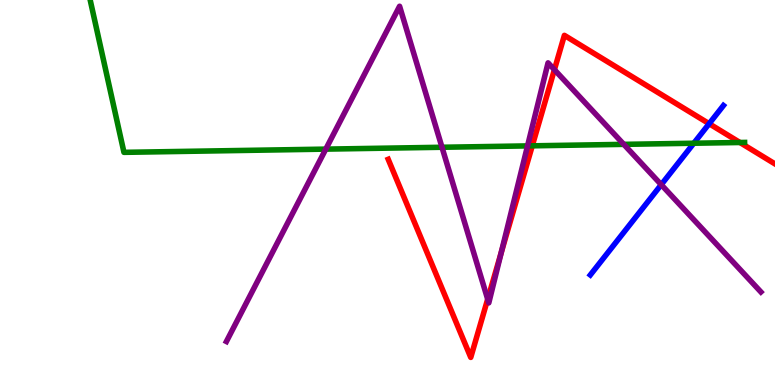[{'lines': ['blue', 'red'], 'intersections': [{'x': 9.15, 'y': 6.79}]}, {'lines': ['green', 'red'], 'intersections': [{'x': 6.87, 'y': 6.21}, {'x': 9.55, 'y': 6.3}]}, {'lines': ['purple', 'red'], 'intersections': [{'x': 6.29, 'y': 2.23}, {'x': 6.47, 'y': 3.43}, {'x': 7.15, 'y': 8.19}]}, {'lines': ['blue', 'green'], 'intersections': [{'x': 8.95, 'y': 6.28}]}, {'lines': ['blue', 'purple'], 'intersections': [{'x': 8.53, 'y': 5.2}]}, {'lines': ['green', 'purple'], 'intersections': [{'x': 4.2, 'y': 6.13}, {'x': 5.7, 'y': 6.17}, {'x': 6.81, 'y': 6.21}, {'x': 8.05, 'y': 6.25}]}]